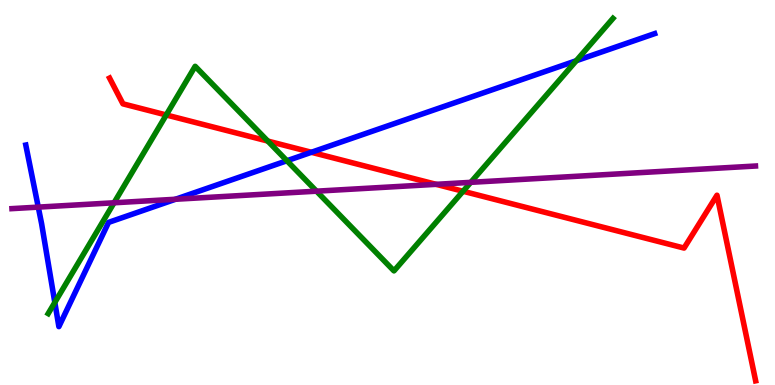[{'lines': ['blue', 'red'], 'intersections': [{'x': 4.02, 'y': 6.04}]}, {'lines': ['green', 'red'], 'intersections': [{'x': 2.15, 'y': 7.01}, {'x': 3.46, 'y': 6.34}, {'x': 5.97, 'y': 5.03}]}, {'lines': ['purple', 'red'], 'intersections': [{'x': 5.63, 'y': 5.21}]}, {'lines': ['blue', 'green'], 'intersections': [{'x': 0.707, 'y': 2.14}, {'x': 3.7, 'y': 5.82}, {'x': 7.44, 'y': 8.42}]}, {'lines': ['blue', 'purple'], 'intersections': [{'x': 0.494, 'y': 4.62}, {'x': 2.26, 'y': 4.82}]}, {'lines': ['green', 'purple'], 'intersections': [{'x': 1.47, 'y': 4.73}, {'x': 4.08, 'y': 5.03}, {'x': 6.07, 'y': 5.26}]}]